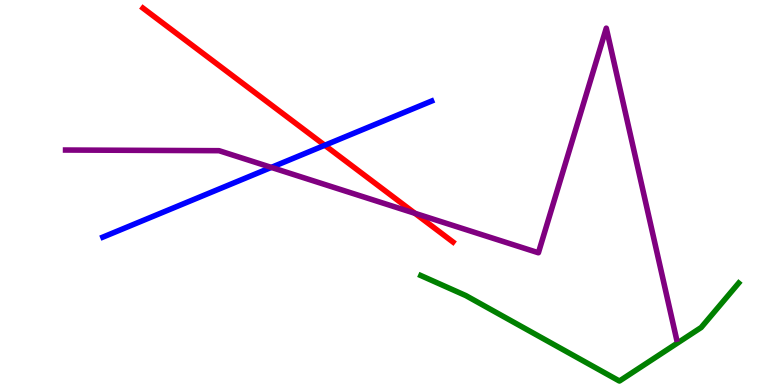[{'lines': ['blue', 'red'], 'intersections': [{'x': 4.19, 'y': 6.23}]}, {'lines': ['green', 'red'], 'intersections': []}, {'lines': ['purple', 'red'], 'intersections': [{'x': 5.35, 'y': 4.46}]}, {'lines': ['blue', 'green'], 'intersections': []}, {'lines': ['blue', 'purple'], 'intersections': [{'x': 3.5, 'y': 5.65}]}, {'lines': ['green', 'purple'], 'intersections': []}]